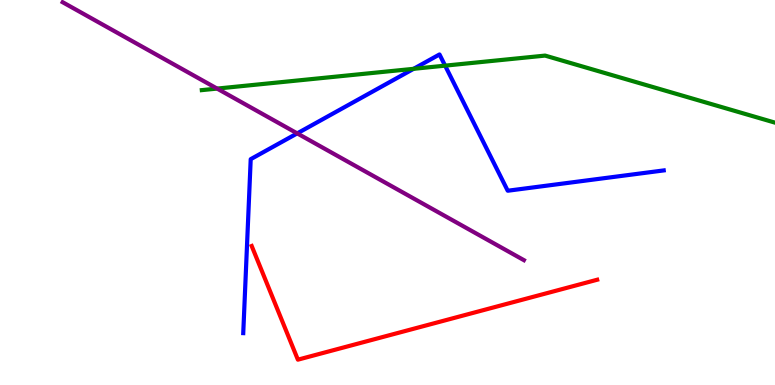[{'lines': ['blue', 'red'], 'intersections': []}, {'lines': ['green', 'red'], 'intersections': []}, {'lines': ['purple', 'red'], 'intersections': []}, {'lines': ['blue', 'green'], 'intersections': [{'x': 5.34, 'y': 8.21}, {'x': 5.74, 'y': 8.29}]}, {'lines': ['blue', 'purple'], 'intersections': [{'x': 3.83, 'y': 6.54}]}, {'lines': ['green', 'purple'], 'intersections': [{'x': 2.8, 'y': 7.7}]}]